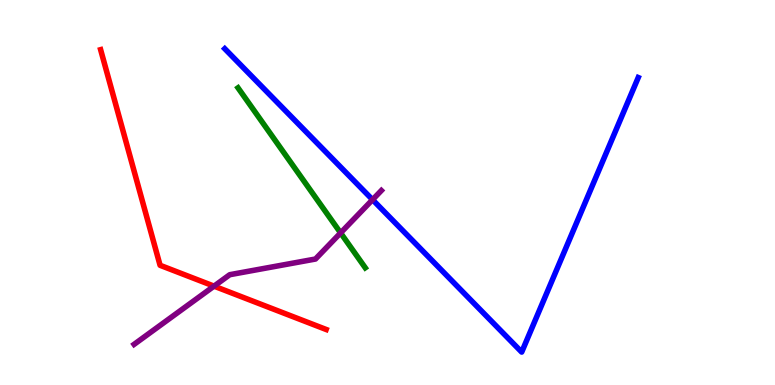[{'lines': ['blue', 'red'], 'intersections': []}, {'lines': ['green', 'red'], 'intersections': []}, {'lines': ['purple', 'red'], 'intersections': [{'x': 2.76, 'y': 2.57}]}, {'lines': ['blue', 'green'], 'intersections': []}, {'lines': ['blue', 'purple'], 'intersections': [{'x': 4.81, 'y': 4.81}]}, {'lines': ['green', 'purple'], 'intersections': [{'x': 4.39, 'y': 3.95}]}]